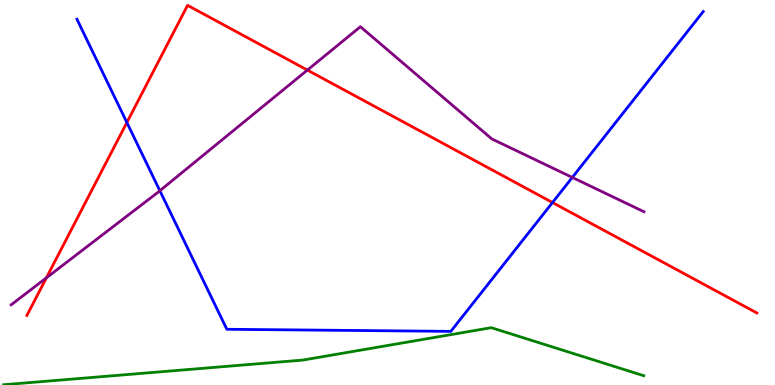[{'lines': ['blue', 'red'], 'intersections': [{'x': 1.64, 'y': 6.82}, {'x': 7.13, 'y': 4.74}]}, {'lines': ['green', 'red'], 'intersections': []}, {'lines': ['purple', 'red'], 'intersections': [{'x': 0.599, 'y': 2.78}, {'x': 3.97, 'y': 8.18}]}, {'lines': ['blue', 'green'], 'intersections': []}, {'lines': ['blue', 'purple'], 'intersections': [{'x': 2.06, 'y': 5.05}, {'x': 7.38, 'y': 5.39}]}, {'lines': ['green', 'purple'], 'intersections': []}]